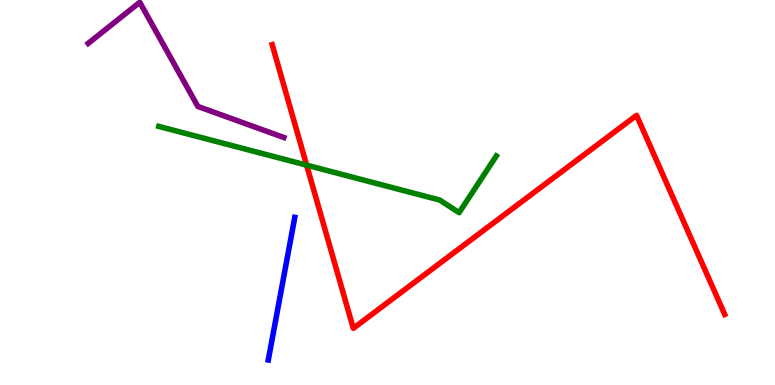[{'lines': ['blue', 'red'], 'intersections': []}, {'lines': ['green', 'red'], 'intersections': [{'x': 3.96, 'y': 5.71}]}, {'lines': ['purple', 'red'], 'intersections': []}, {'lines': ['blue', 'green'], 'intersections': []}, {'lines': ['blue', 'purple'], 'intersections': []}, {'lines': ['green', 'purple'], 'intersections': []}]